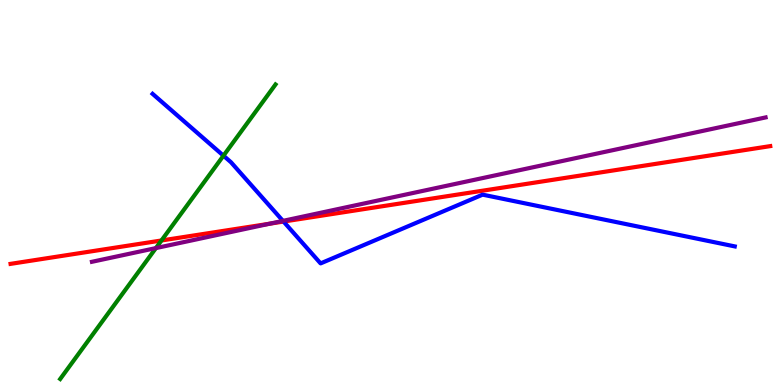[{'lines': ['blue', 'red'], 'intersections': [{'x': 3.66, 'y': 4.25}]}, {'lines': ['green', 'red'], 'intersections': [{'x': 2.08, 'y': 3.75}]}, {'lines': ['purple', 'red'], 'intersections': [{'x': 3.48, 'y': 4.19}]}, {'lines': ['blue', 'green'], 'intersections': [{'x': 2.88, 'y': 5.96}]}, {'lines': ['blue', 'purple'], 'intersections': [{'x': 3.65, 'y': 4.26}]}, {'lines': ['green', 'purple'], 'intersections': [{'x': 2.01, 'y': 3.56}]}]